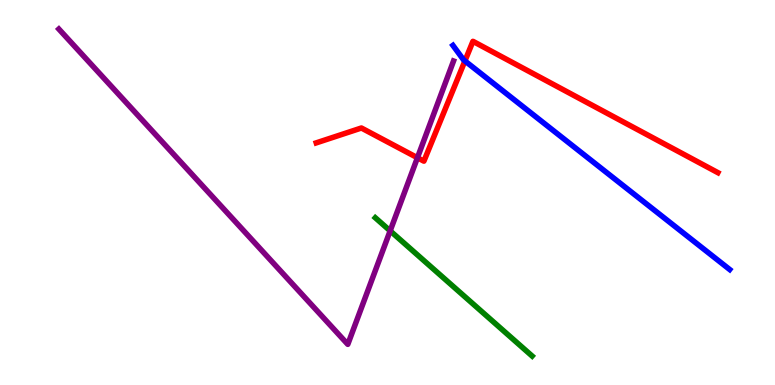[{'lines': ['blue', 'red'], 'intersections': [{'x': 6.0, 'y': 8.42}]}, {'lines': ['green', 'red'], 'intersections': []}, {'lines': ['purple', 'red'], 'intersections': [{'x': 5.39, 'y': 5.9}]}, {'lines': ['blue', 'green'], 'intersections': []}, {'lines': ['blue', 'purple'], 'intersections': []}, {'lines': ['green', 'purple'], 'intersections': [{'x': 5.03, 'y': 4.0}]}]